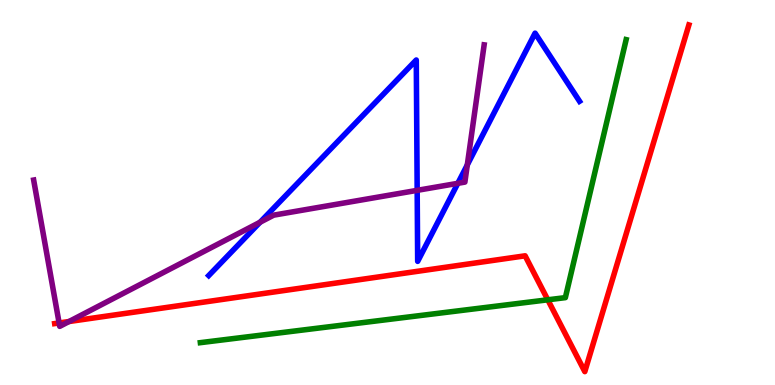[{'lines': ['blue', 'red'], 'intersections': []}, {'lines': ['green', 'red'], 'intersections': [{'x': 7.07, 'y': 2.21}]}, {'lines': ['purple', 'red'], 'intersections': [{'x': 0.763, 'y': 1.61}, {'x': 0.891, 'y': 1.65}]}, {'lines': ['blue', 'green'], 'intersections': []}, {'lines': ['blue', 'purple'], 'intersections': [{'x': 3.36, 'y': 4.23}, {'x': 5.38, 'y': 5.06}, {'x': 5.91, 'y': 5.24}, {'x': 6.03, 'y': 5.72}]}, {'lines': ['green', 'purple'], 'intersections': []}]